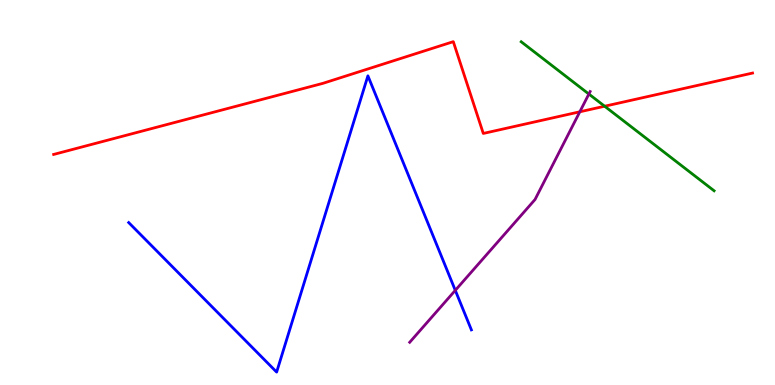[{'lines': ['blue', 'red'], 'intersections': []}, {'lines': ['green', 'red'], 'intersections': [{'x': 7.8, 'y': 7.24}]}, {'lines': ['purple', 'red'], 'intersections': [{'x': 7.48, 'y': 7.1}]}, {'lines': ['blue', 'green'], 'intersections': []}, {'lines': ['blue', 'purple'], 'intersections': [{'x': 5.87, 'y': 2.46}]}, {'lines': ['green', 'purple'], 'intersections': [{'x': 7.6, 'y': 7.56}]}]